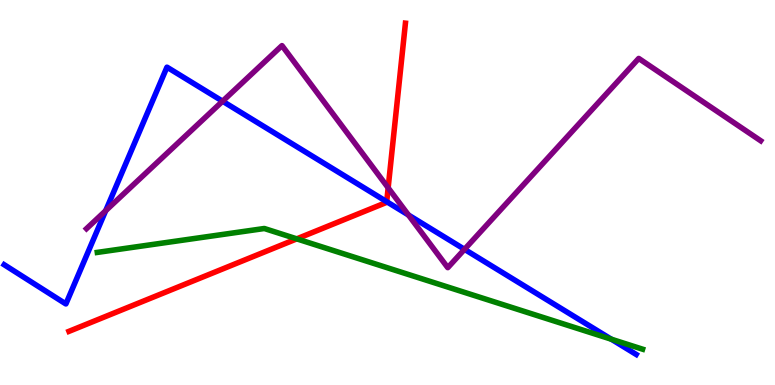[{'lines': ['blue', 'red'], 'intersections': [{'x': 4.99, 'y': 4.76}]}, {'lines': ['green', 'red'], 'intersections': [{'x': 3.83, 'y': 3.8}]}, {'lines': ['purple', 'red'], 'intersections': [{'x': 5.01, 'y': 5.12}]}, {'lines': ['blue', 'green'], 'intersections': [{'x': 7.89, 'y': 1.19}]}, {'lines': ['blue', 'purple'], 'intersections': [{'x': 1.36, 'y': 4.53}, {'x': 2.87, 'y': 7.37}, {'x': 5.27, 'y': 4.42}, {'x': 5.99, 'y': 3.52}]}, {'lines': ['green', 'purple'], 'intersections': []}]